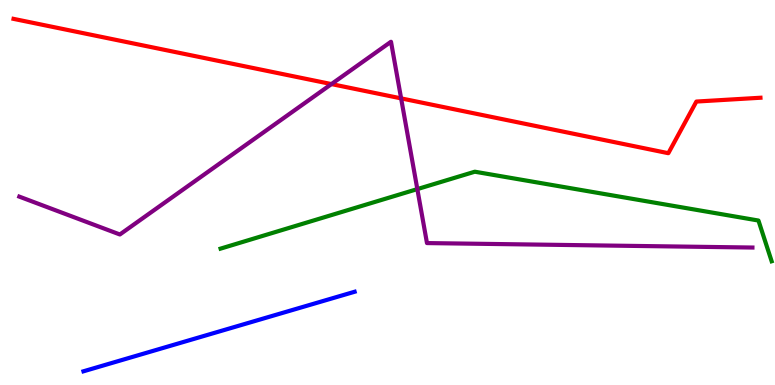[{'lines': ['blue', 'red'], 'intersections': []}, {'lines': ['green', 'red'], 'intersections': []}, {'lines': ['purple', 'red'], 'intersections': [{'x': 4.28, 'y': 7.82}, {'x': 5.18, 'y': 7.44}]}, {'lines': ['blue', 'green'], 'intersections': []}, {'lines': ['blue', 'purple'], 'intersections': []}, {'lines': ['green', 'purple'], 'intersections': [{'x': 5.38, 'y': 5.09}]}]